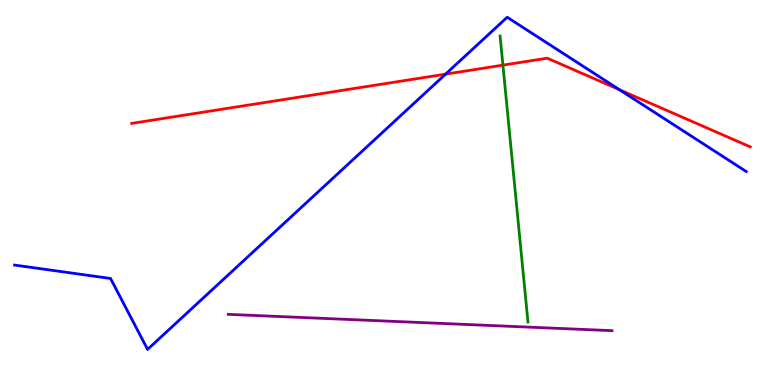[{'lines': ['blue', 'red'], 'intersections': [{'x': 5.75, 'y': 8.07}, {'x': 7.99, 'y': 7.67}]}, {'lines': ['green', 'red'], 'intersections': [{'x': 6.49, 'y': 8.31}]}, {'lines': ['purple', 'red'], 'intersections': []}, {'lines': ['blue', 'green'], 'intersections': []}, {'lines': ['blue', 'purple'], 'intersections': []}, {'lines': ['green', 'purple'], 'intersections': []}]